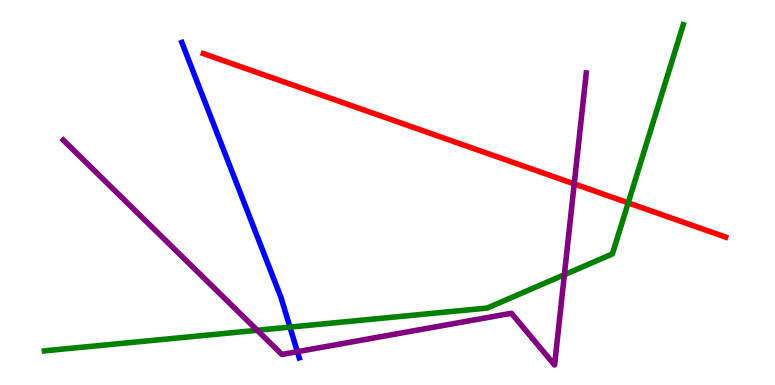[{'lines': ['blue', 'red'], 'intersections': []}, {'lines': ['green', 'red'], 'intersections': [{'x': 8.11, 'y': 4.73}]}, {'lines': ['purple', 'red'], 'intersections': [{'x': 7.41, 'y': 5.22}]}, {'lines': ['blue', 'green'], 'intersections': [{'x': 3.74, 'y': 1.5}]}, {'lines': ['blue', 'purple'], 'intersections': [{'x': 3.84, 'y': 0.865}]}, {'lines': ['green', 'purple'], 'intersections': [{'x': 3.32, 'y': 1.42}, {'x': 7.28, 'y': 2.86}]}]